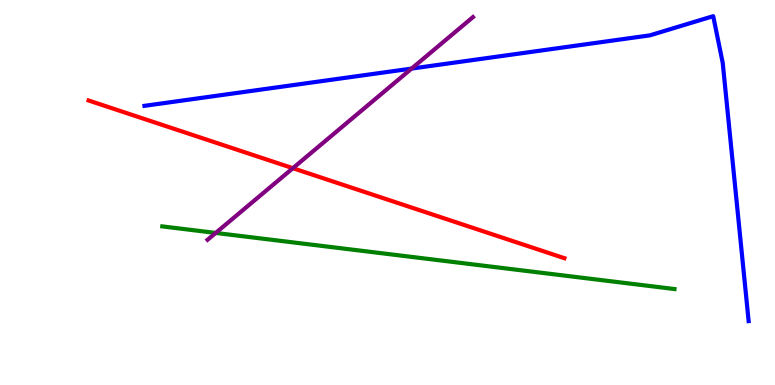[{'lines': ['blue', 'red'], 'intersections': []}, {'lines': ['green', 'red'], 'intersections': []}, {'lines': ['purple', 'red'], 'intersections': [{'x': 3.78, 'y': 5.63}]}, {'lines': ['blue', 'green'], 'intersections': []}, {'lines': ['blue', 'purple'], 'intersections': [{'x': 5.31, 'y': 8.22}]}, {'lines': ['green', 'purple'], 'intersections': [{'x': 2.78, 'y': 3.95}]}]